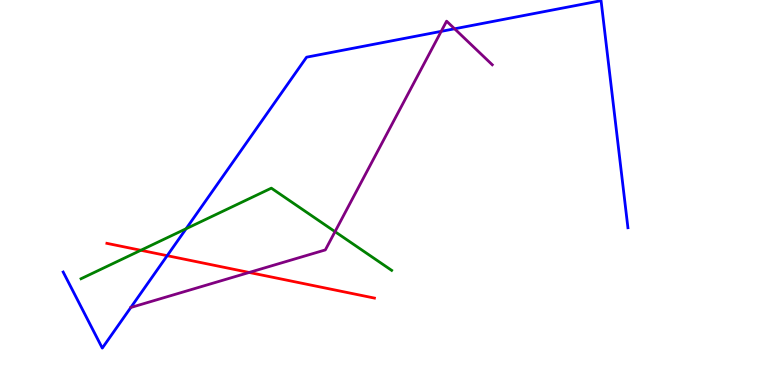[{'lines': ['blue', 'red'], 'intersections': [{'x': 2.16, 'y': 3.36}]}, {'lines': ['green', 'red'], 'intersections': [{'x': 1.82, 'y': 3.5}]}, {'lines': ['purple', 'red'], 'intersections': [{'x': 3.22, 'y': 2.92}]}, {'lines': ['blue', 'green'], 'intersections': [{'x': 2.4, 'y': 4.06}]}, {'lines': ['blue', 'purple'], 'intersections': [{'x': 5.69, 'y': 9.19}, {'x': 5.87, 'y': 9.25}]}, {'lines': ['green', 'purple'], 'intersections': [{'x': 4.32, 'y': 3.98}]}]